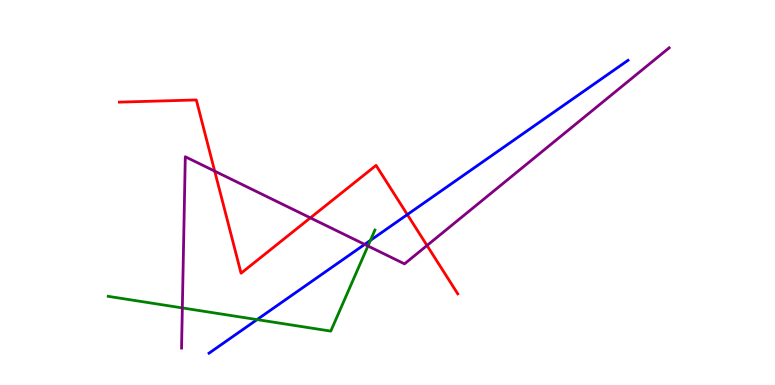[{'lines': ['blue', 'red'], 'intersections': [{'x': 5.26, 'y': 4.43}]}, {'lines': ['green', 'red'], 'intersections': []}, {'lines': ['purple', 'red'], 'intersections': [{'x': 2.77, 'y': 5.56}, {'x': 4.0, 'y': 4.34}, {'x': 5.51, 'y': 3.62}]}, {'lines': ['blue', 'green'], 'intersections': [{'x': 3.32, 'y': 1.7}, {'x': 4.78, 'y': 3.76}]}, {'lines': ['blue', 'purple'], 'intersections': [{'x': 4.71, 'y': 3.65}]}, {'lines': ['green', 'purple'], 'intersections': [{'x': 2.35, 'y': 2.0}, {'x': 4.75, 'y': 3.61}]}]